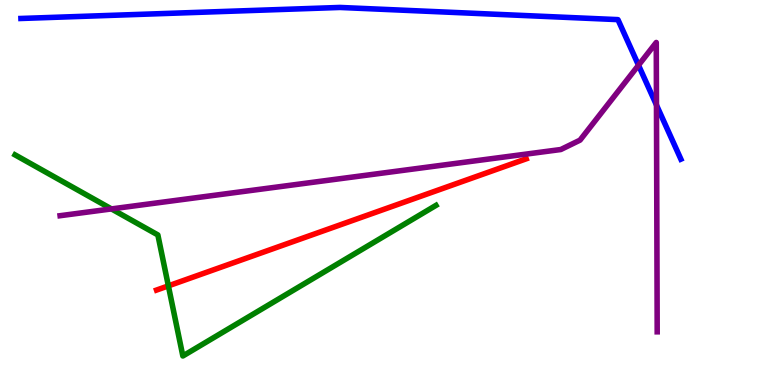[{'lines': ['blue', 'red'], 'intersections': []}, {'lines': ['green', 'red'], 'intersections': [{'x': 2.17, 'y': 2.57}]}, {'lines': ['purple', 'red'], 'intersections': []}, {'lines': ['blue', 'green'], 'intersections': []}, {'lines': ['blue', 'purple'], 'intersections': [{'x': 8.24, 'y': 8.31}, {'x': 8.47, 'y': 7.27}]}, {'lines': ['green', 'purple'], 'intersections': [{'x': 1.44, 'y': 4.57}]}]